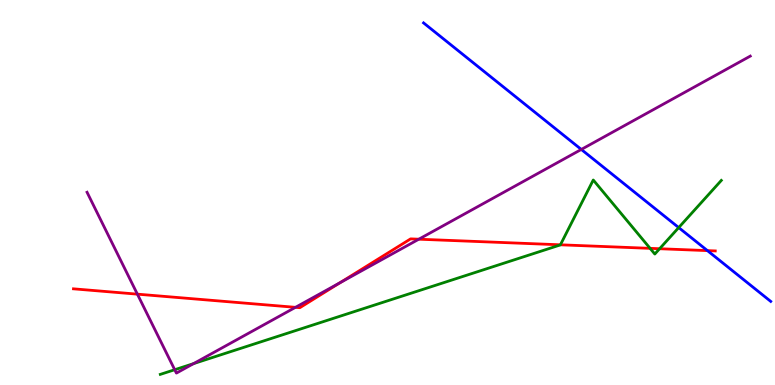[{'lines': ['blue', 'red'], 'intersections': [{'x': 9.13, 'y': 3.49}]}, {'lines': ['green', 'red'], 'intersections': [{'x': 7.23, 'y': 3.64}, {'x': 8.39, 'y': 3.55}, {'x': 8.51, 'y': 3.54}]}, {'lines': ['purple', 'red'], 'intersections': [{'x': 1.77, 'y': 2.36}, {'x': 3.81, 'y': 2.02}, {'x': 4.39, 'y': 2.66}, {'x': 5.4, 'y': 3.79}]}, {'lines': ['blue', 'green'], 'intersections': [{'x': 8.76, 'y': 4.09}]}, {'lines': ['blue', 'purple'], 'intersections': [{'x': 7.5, 'y': 6.12}]}, {'lines': ['green', 'purple'], 'intersections': [{'x': 2.25, 'y': 0.397}, {'x': 2.5, 'y': 0.555}]}]